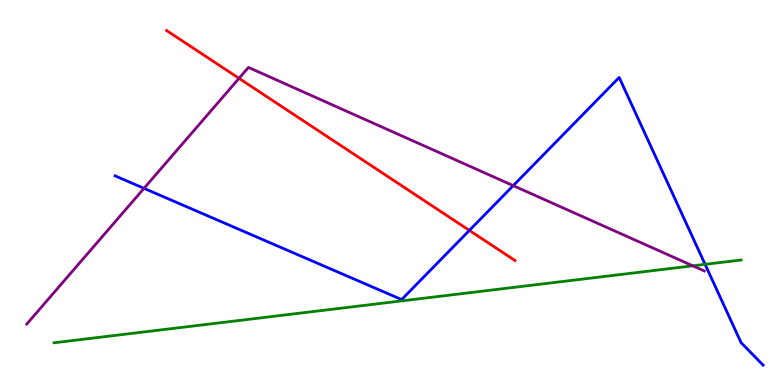[{'lines': ['blue', 'red'], 'intersections': [{'x': 6.06, 'y': 4.02}]}, {'lines': ['green', 'red'], 'intersections': []}, {'lines': ['purple', 'red'], 'intersections': [{'x': 3.08, 'y': 7.97}]}, {'lines': ['blue', 'green'], 'intersections': [{'x': 9.1, 'y': 3.13}]}, {'lines': ['blue', 'purple'], 'intersections': [{'x': 1.86, 'y': 5.11}, {'x': 6.62, 'y': 5.18}]}, {'lines': ['green', 'purple'], 'intersections': [{'x': 8.94, 'y': 3.1}]}]